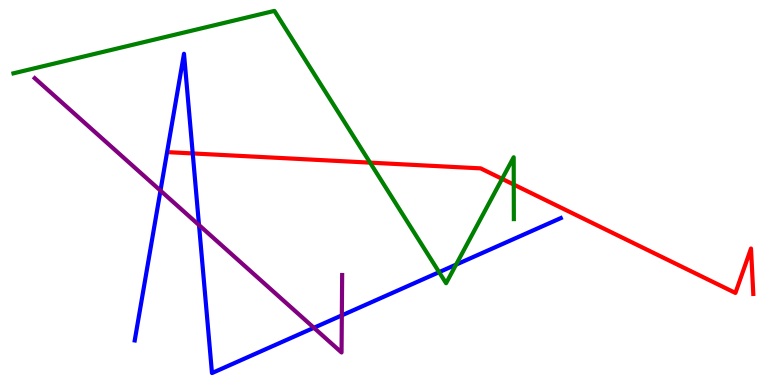[{'lines': ['blue', 'red'], 'intersections': [{'x': 2.49, 'y': 6.01}]}, {'lines': ['green', 'red'], 'intersections': [{'x': 4.78, 'y': 5.78}, {'x': 6.48, 'y': 5.35}, {'x': 6.63, 'y': 5.21}]}, {'lines': ['purple', 'red'], 'intersections': []}, {'lines': ['blue', 'green'], 'intersections': [{'x': 5.67, 'y': 2.93}, {'x': 5.88, 'y': 3.13}]}, {'lines': ['blue', 'purple'], 'intersections': [{'x': 2.07, 'y': 5.05}, {'x': 2.57, 'y': 4.15}, {'x': 4.05, 'y': 1.49}, {'x': 4.41, 'y': 1.81}]}, {'lines': ['green', 'purple'], 'intersections': []}]